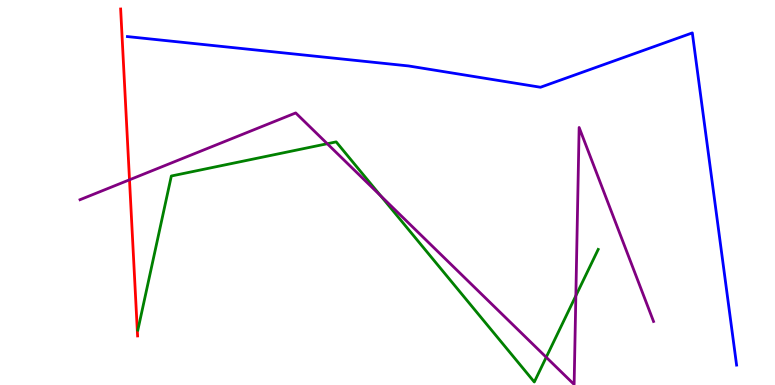[{'lines': ['blue', 'red'], 'intersections': []}, {'lines': ['green', 'red'], 'intersections': []}, {'lines': ['purple', 'red'], 'intersections': [{'x': 1.67, 'y': 5.33}]}, {'lines': ['blue', 'green'], 'intersections': []}, {'lines': ['blue', 'purple'], 'intersections': []}, {'lines': ['green', 'purple'], 'intersections': [{'x': 4.22, 'y': 6.27}, {'x': 4.91, 'y': 4.91}, {'x': 7.05, 'y': 0.721}, {'x': 7.43, 'y': 2.32}]}]